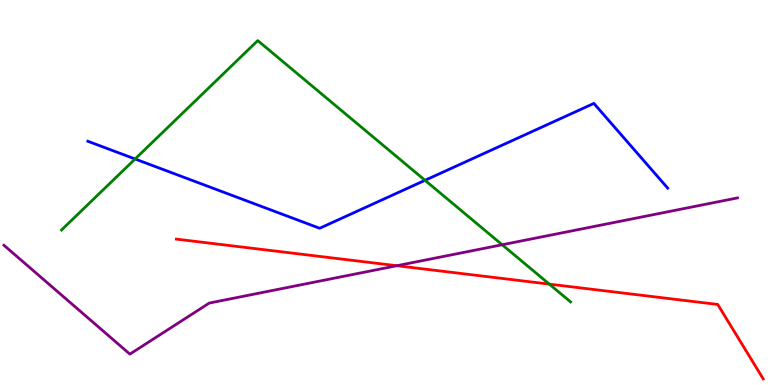[{'lines': ['blue', 'red'], 'intersections': []}, {'lines': ['green', 'red'], 'intersections': [{'x': 7.09, 'y': 2.62}]}, {'lines': ['purple', 'red'], 'intersections': [{'x': 5.12, 'y': 3.1}]}, {'lines': ['blue', 'green'], 'intersections': [{'x': 1.74, 'y': 5.87}, {'x': 5.48, 'y': 5.32}]}, {'lines': ['blue', 'purple'], 'intersections': []}, {'lines': ['green', 'purple'], 'intersections': [{'x': 6.48, 'y': 3.64}]}]